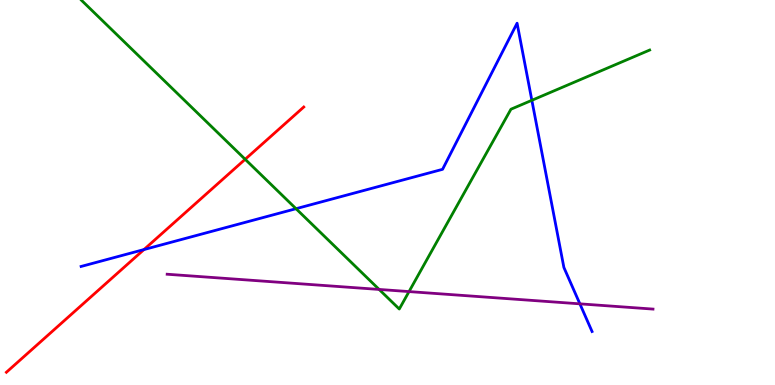[{'lines': ['blue', 'red'], 'intersections': [{'x': 1.86, 'y': 3.52}]}, {'lines': ['green', 'red'], 'intersections': [{'x': 3.16, 'y': 5.86}]}, {'lines': ['purple', 'red'], 'intersections': []}, {'lines': ['blue', 'green'], 'intersections': [{'x': 3.82, 'y': 4.58}, {'x': 6.86, 'y': 7.39}]}, {'lines': ['blue', 'purple'], 'intersections': [{'x': 7.48, 'y': 2.11}]}, {'lines': ['green', 'purple'], 'intersections': [{'x': 4.89, 'y': 2.48}, {'x': 5.28, 'y': 2.43}]}]